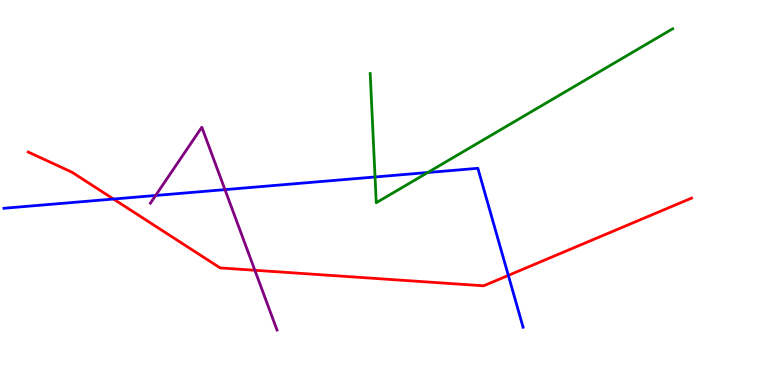[{'lines': ['blue', 'red'], 'intersections': [{'x': 1.46, 'y': 4.83}, {'x': 6.56, 'y': 2.85}]}, {'lines': ['green', 'red'], 'intersections': []}, {'lines': ['purple', 'red'], 'intersections': [{'x': 3.29, 'y': 2.98}]}, {'lines': ['blue', 'green'], 'intersections': [{'x': 4.84, 'y': 5.4}, {'x': 5.52, 'y': 5.52}]}, {'lines': ['blue', 'purple'], 'intersections': [{'x': 2.01, 'y': 4.92}, {'x': 2.9, 'y': 5.07}]}, {'lines': ['green', 'purple'], 'intersections': []}]